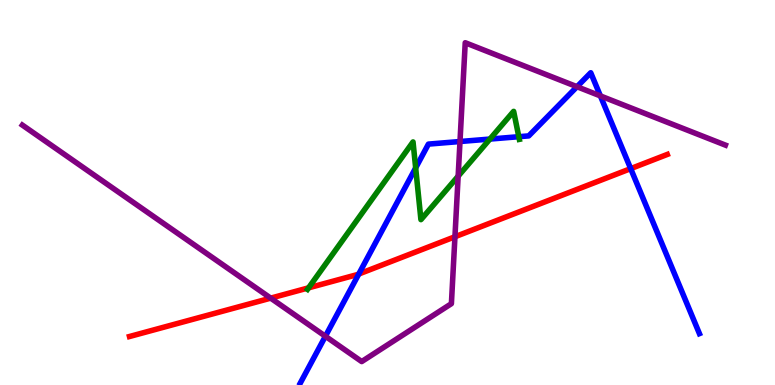[{'lines': ['blue', 'red'], 'intersections': [{'x': 4.63, 'y': 2.88}, {'x': 8.14, 'y': 5.62}]}, {'lines': ['green', 'red'], 'intersections': [{'x': 3.98, 'y': 2.52}]}, {'lines': ['purple', 'red'], 'intersections': [{'x': 3.49, 'y': 2.26}, {'x': 5.87, 'y': 3.85}]}, {'lines': ['blue', 'green'], 'intersections': [{'x': 5.36, 'y': 5.64}, {'x': 6.32, 'y': 6.39}, {'x': 6.69, 'y': 6.45}]}, {'lines': ['blue', 'purple'], 'intersections': [{'x': 4.2, 'y': 1.27}, {'x': 5.94, 'y': 6.32}, {'x': 7.45, 'y': 7.75}, {'x': 7.75, 'y': 7.51}]}, {'lines': ['green', 'purple'], 'intersections': [{'x': 5.91, 'y': 5.42}]}]